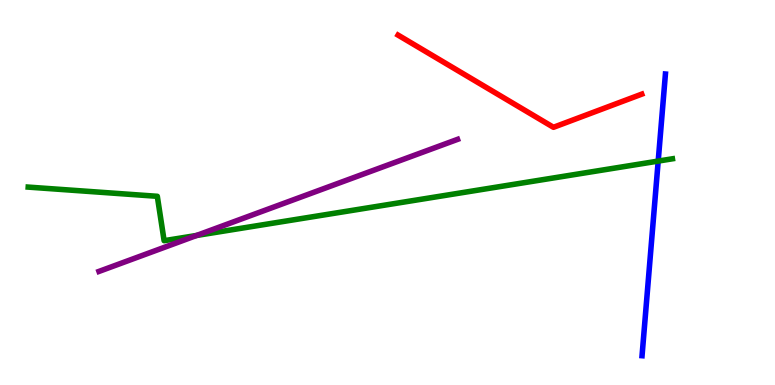[{'lines': ['blue', 'red'], 'intersections': []}, {'lines': ['green', 'red'], 'intersections': []}, {'lines': ['purple', 'red'], 'intersections': []}, {'lines': ['blue', 'green'], 'intersections': [{'x': 8.49, 'y': 5.82}]}, {'lines': ['blue', 'purple'], 'intersections': []}, {'lines': ['green', 'purple'], 'intersections': [{'x': 2.54, 'y': 3.88}]}]